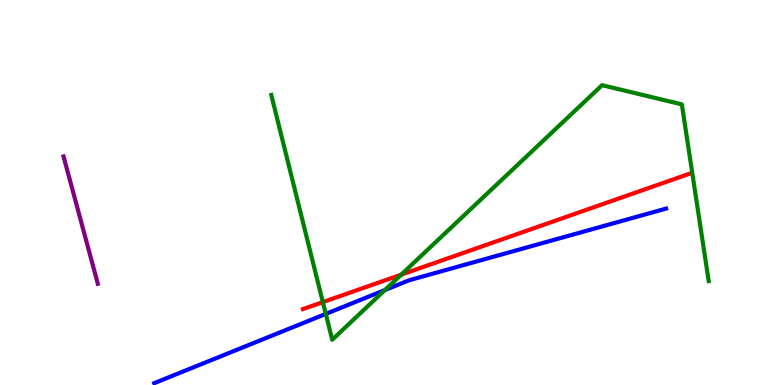[{'lines': ['blue', 'red'], 'intersections': []}, {'lines': ['green', 'red'], 'intersections': [{'x': 4.17, 'y': 2.15}, {'x': 5.18, 'y': 2.87}]}, {'lines': ['purple', 'red'], 'intersections': []}, {'lines': ['blue', 'green'], 'intersections': [{'x': 4.2, 'y': 1.85}, {'x': 4.97, 'y': 2.47}]}, {'lines': ['blue', 'purple'], 'intersections': []}, {'lines': ['green', 'purple'], 'intersections': []}]